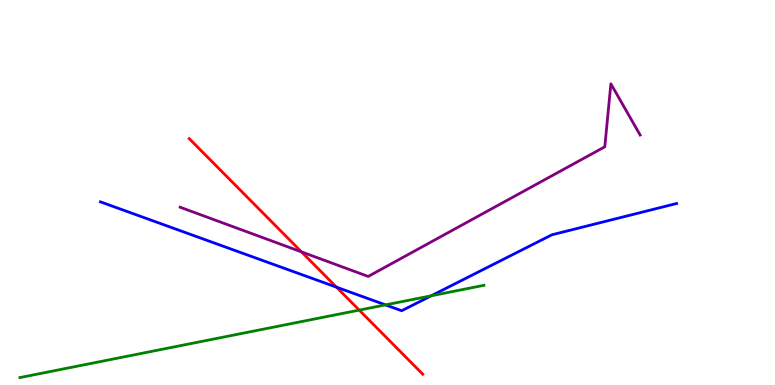[{'lines': ['blue', 'red'], 'intersections': [{'x': 4.34, 'y': 2.54}]}, {'lines': ['green', 'red'], 'intersections': [{'x': 4.64, 'y': 1.95}]}, {'lines': ['purple', 'red'], 'intersections': [{'x': 3.89, 'y': 3.46}]}, {'lines': ['blue', 'green'], 'intersections': [{'x': 4.97, 'y': 2.08}, {'x': 5.56, 'y': 2.32}]}, {'lines': ['blue', 'purple'], 'intersections': []}, {'lines': ['green', 'purple'], 'intersections': []}]